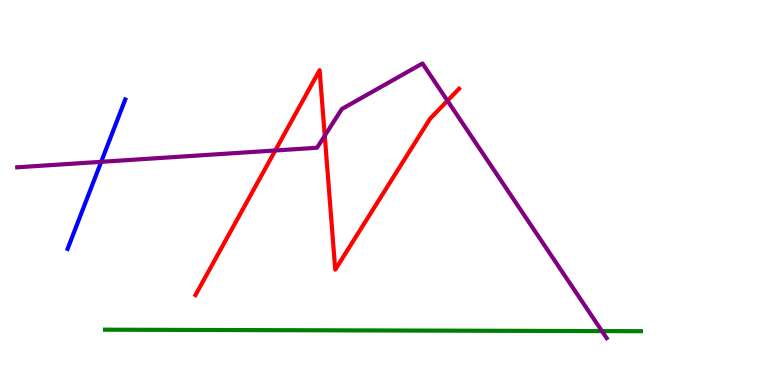[{'lines': ['blue', 'red'], 'intersections': []}, {'lines': ['green', 'red'], 'intersections': []}, {'lines': ['purple', 'red'], 'intersections': [{'x': 3.55, 'y': 6.09}, {'x': 4.19, 'y': 6.48}, {'x': 5.77, 'y': 7.38}]}, {'lines': ['blue', 'green'], 'intersections': []}, {'lines': ['blue', 'purple'], 'intersections': [{'x': 1.31, 'y': 5.8}]}, {'lines': ['green', 'purple'], 'intersections': [{'x': 7.77, 'y': 1.4}]}]